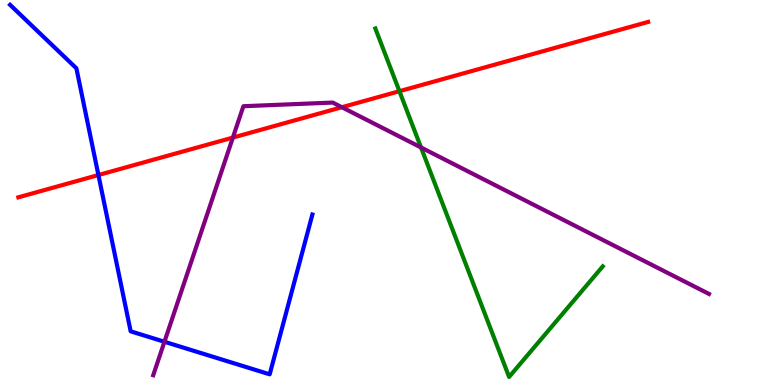[{'lines': ['blue', 'red'], 'intersections': [{'x': 1.27, 'y': 5.45}]}, {'lines': ['green', 'red'], 'intersections': [{'x': 5.15, 'y': 7.63}]}, {'lines': ['purple', 'red'], 'intersections': [{'x': 3.0, 'y': 6.43}, {'x': 4.41, 'y': 7.21}]}, {'lines': ['blue', 'green'], 'intersections': []}, {'lines': ['blue', 'purple'], 'intersections': [{'x': 2.12, 'y': 1.12}]}, {'lines': ['green', 'purple'], 'intersections': [{'x': 5.43, 'y': 6.17}]}]